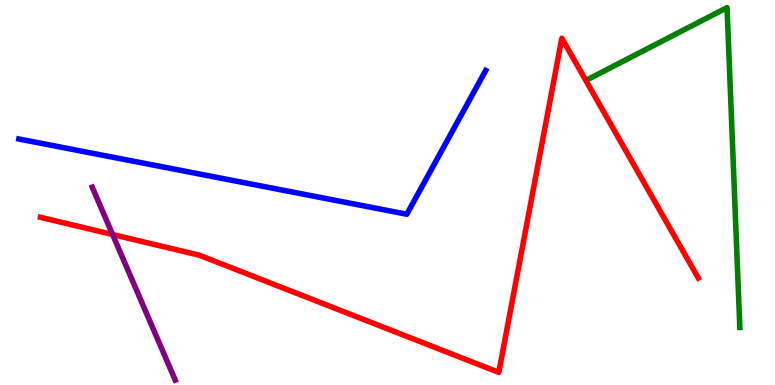[{'lines': ['blue', 'red'], 'intersections': []}, {'lines': ['green', 'red'], 'intersections': []}, {'lines': ['purple', 'red'], 'intersections': [{'x': 1.45, 'y': 3.91}]}, {'lines': ['blue', 'green'], 'intersections': []}, {'lines': ['blue', 'purple'], 'intersections': []}, {'lines': ['green', 'purple'], 'intersections': []}]